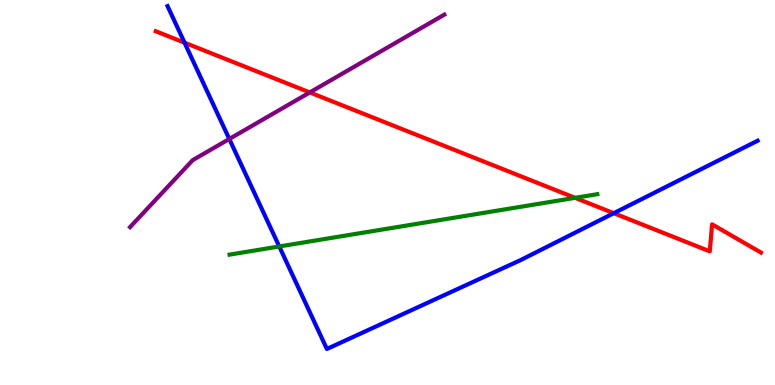[{'lines': ['blue', 'red'], 'intersections': [{'x': 2.38, 'y': 8.89}, {'x': 7.92, 'y': 4.46}]}, {'lines': ['green', 'red'], 'intersections': [{'x': 7.42, 'y': 4.86}]}, {'lines': ['purple', 'red'], 'intersections': [{'x': 4.0, 'y': 7.6}]}, {'lines': ['blue', 'green'], 'intersections': [{'x': 3.6, 'y': 3.6}]}, {'lines': ['blue', 'purple'], 'intersections': [{'x': 2.96, 'y': 6.39}]}, {'lines': ['green', 'purple'], 'intersections': []}]